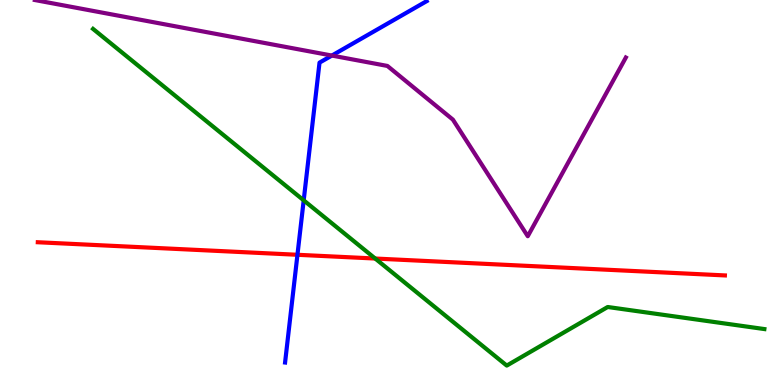[{'lines': ['blue', 'red'], 'intersections': [{'x': 3.84, 'y': 3.38}]}, {'lines': ['green', 'red'], 'intersections': [{'x': 4.84, 'y': 3.28}]}, {'lines': ['purple', 'red'], 'intersections': []}, {'lines': ['blue', 'green'], 'intersections': [{'x': 3.92, 'y': 4.8}]}, {'lines': ['blue', 'purple'], 'intersections': [{'x': 4.28, 'y': 8.56}]}, {'lines': ['green', 'purple'], 'intersections': []}]